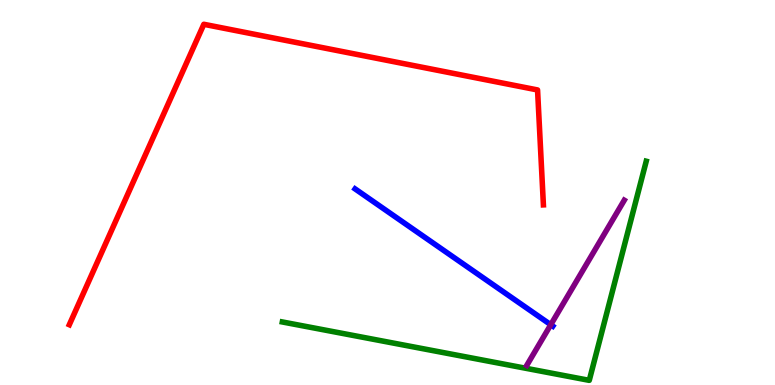[{'lines': ['blue', 'red'], 'intersections': []}, {'lines': ['green', 'red'], 'intersections': []}, {'lines': ['purple', 'red'], 'intersections': []}, {'lines': ['blue', 'green'], 'intersections': []}, {'lines': ['blue', 'purple'], 'intersections': [{'x': 7.11, 'y': 1.57}]}, {'lines': ['green', 'purple'], 'intersections': []}]